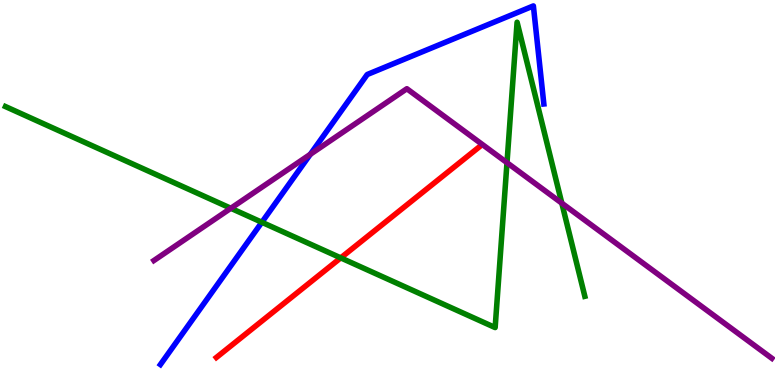[{'lines': ['blue', 'red'], 'intersections': []}, {'lines': ['green', 'red'], 'intersections': [{'x': 4.4, 'y': 3.3}]}, {'lines': ['purple', 'red'], 'intersections': []}, {'lines': ['blue', 'green'], 'intersections': [{'x': 3.38, 'y': 4.23}]}, {'lines': ['blue', 'purple'], 'intersections': [{'x': 4.0, 'y': 5.99}]}, {'lines': ['green', 'purple'], 'intersections': [{'x': 2.98, 'y': 4.59}, {'x': 6.54, 'y': 5.77}, {'x': 7.25, 'y': 4.72}]}]